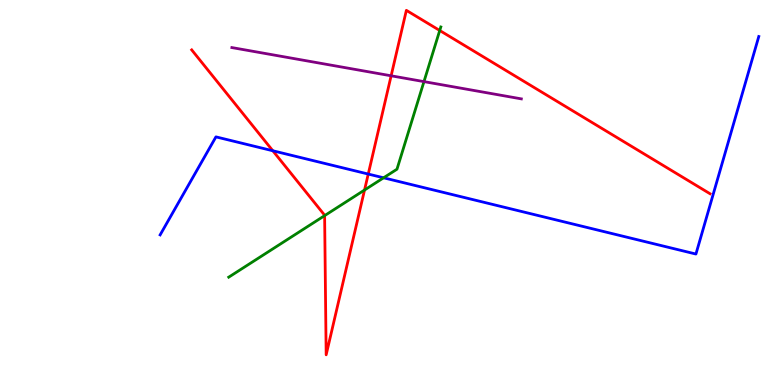[{'lines': ['blue', 'red'], 'intersections': [{'x': 3.52, 'y': 6.08}, {'x': 4.75, 'y': 5.48}]}, {'lines': ['green', 'red'], 'intersections': [{'x': 4.19, 'y': 4.4}, {'x': 4.7, 'y': 5.06}, {'x': 5.67, 'y': 9.21}]}, {'lines': ['purple', 'red'], 'intersections': [{'x': 5.05, 'y': 8.03}]}, {'lines': ['blue', 'green'], 'intersections': [{'x': 4.95, 'y': 5.38}]}, {'lines': ['blue', 'purple'], 'intersections': []}, {'lines': ['green', 'purple'], 'intersections': [{'x': 5.47, 'y': 7.88}]}]